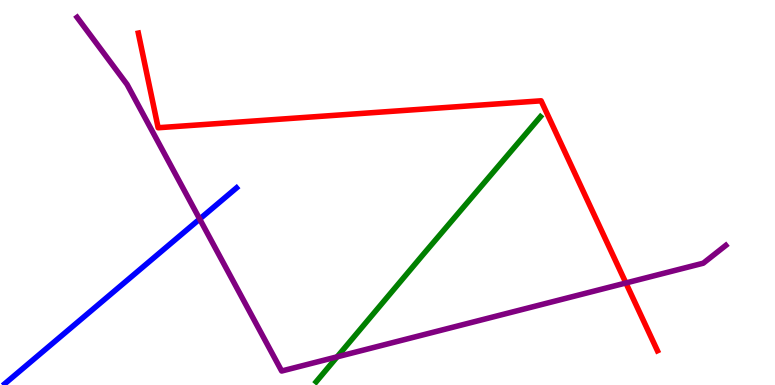[{'lines': ['blue', 'red'], 'intersections': []}, {'lines': ['green', 'red'], 'intersections': []}, {'lines': ['purple', 'red'], 'intersections': [{'x': 8.08, 'y': 2.65}]}, {'lines': ['blue', 'green'], 'intersections': []}, {'lines': ['blue', 'purple'], 'intersections': [{'x': 2.58, 'y': 4.31}]}, {'lines': ['green', 'purple'], 'intersections': [{'x': 4.35, 'y': 0.732}]}]